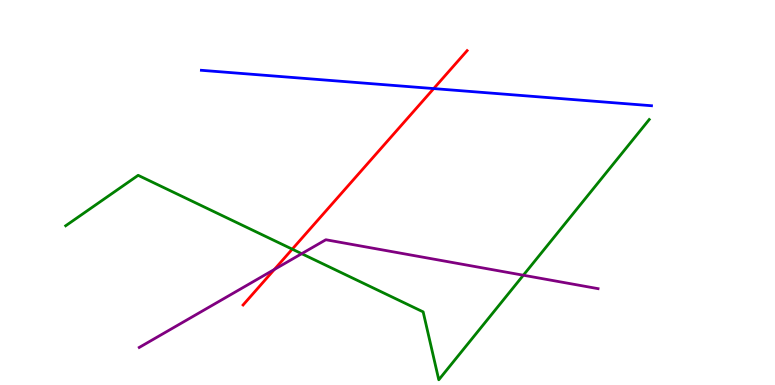[{'lines': ['blue', 'red'], 'intersections': [{'x': 5.6, 'y': 7.7}]}, {'lines': ['green', 'red'], 'intersections': [{'x': 3.77, 'y': 3.53}]}, {'lines': ['purple', 'red'], 'intersections': [{'x': 3.54, 'y': 3.0}]}, {'lines': ['blue', 'green'], 'intersections': []}, {'lines': ['blue', 'purple'], 'intersections': []}, {'lines': ['green', 'purple'], 'intersections': [{'x': 3.89, 'y': 3.41}, {'x': 6.75, 'y': 2.85}]}]